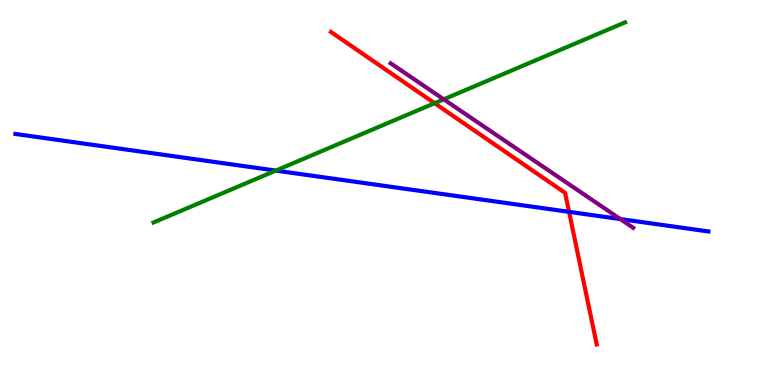[{'lines': ['blue', 'red'], 'intersections': [{'x': 7.34, 'y': 4.5}]}, {'lines': ['green', 'red'], 'intersections': [{'x': 5.61, 'y': 7.32}]}, {'lines': ['purple', 'red'], 'intersections': []}, {'lines': ['blue', 'green'], 'intersections': [{'x': 3.56, 'y': 5.57}]}, {'lines': ['blue', 'purple'], 'intersections': [{'x': 8.0, 'y': 4.31}]}, {'lines': ['green', 'purple'], 'intersections': [{'x': 5.73, 'y': 7.42}]}]